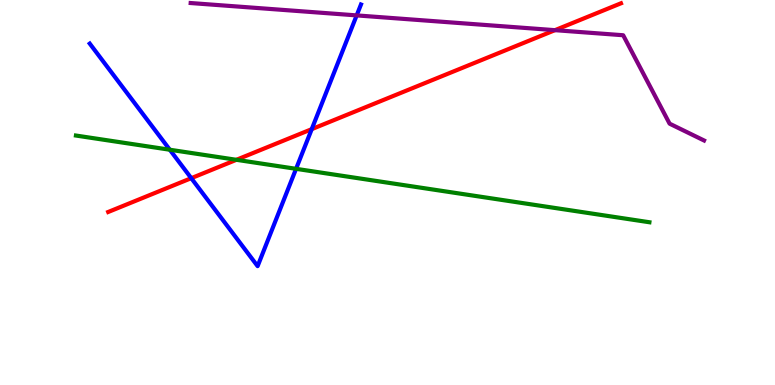[{'lines': ['blue', 'red'], 'intersections': [{'x': 2.47, 'y': 5.37}, {'x': 4.02, 'y': 6.65}]}, {'lines': ['green', 'red'], 'intersections': [{'x': 3.05, 'y': 5.85}]}, {'lines': ['purple', 'red'], 'intersections': [{'x': 7.16, 'y': 9.22}]}, {'lines': ['blue', 'green'], 'intersections': [{'x': 2.19, 'y': 6.11}, {'x': 3.82, 'y': 5.61}]}, {'lines': ['blue', 'purple'], 'intersections': [{'x': 4.6, 'y': 9.6}]}, {'lines': ['green', 'purple'], 'intersections': []}]